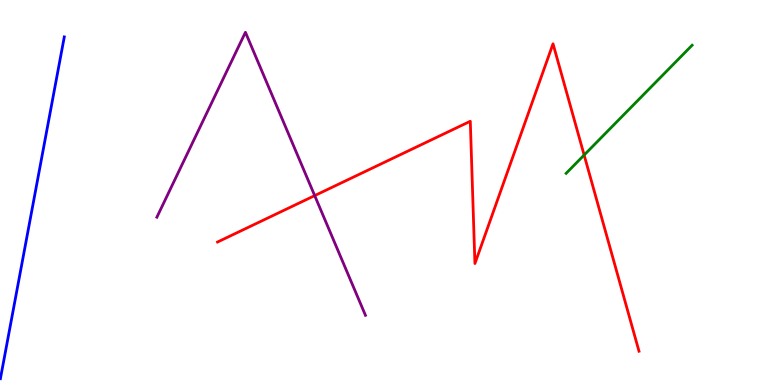[{'lines': ['blue', 'red'], 'intersections': []}, {'lines': ['green', 'red'], 'intersections': [{'x': 7.54, 'y': 5.97}]}, {'lines': ['purple', 'red'], 'intersections': [{'x': 4.06, 'y': 4.92}]}, {'lines': ['blue', 'green'], 'intersections': []}, {'lines': ['blue', 'purple'], 'intersections': []}, {'lines': ['green', 'purple'], 'intersections': []}]